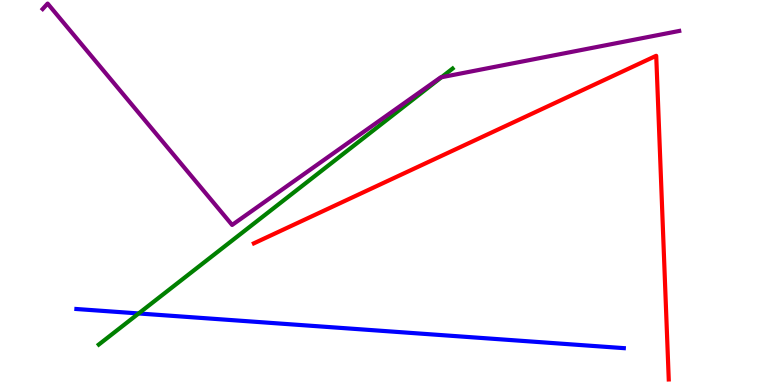[{'lines': ['blue', 'red'], 'intersections': []}, {'lines': ['green', 'red'], 'intersections': []}, {'lines': ['purple', 'red'], 'intersections': []}, {'lines': ['blue', 'green'], 'intersections': [{'x': 1.79, 'y': 1.86}]}, {'lines': ['blue', 'purple'], 'intersections': []}, {'lines': ['green', 'purple'], 'intersections': [{'x': 5.7, 'y': 7.99}]}]